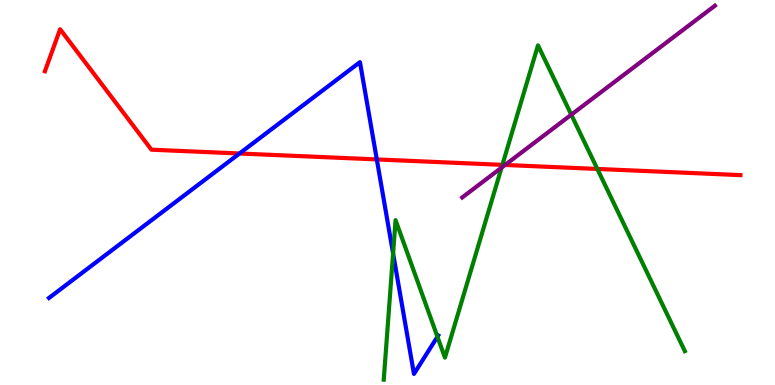[{'lines': ['blue', 'red'], 'intersections': [{'x': 3.09, 'y': 6.01}, {'x': 4.86, 'y': 5.86}]}, {'lines': ['green', 'red'], 'intersections': [{'x': 6.48, 'y': 5.72}, {'x': 7.71, 'y': 5.61}]}, {'lines': ['purple', 'red'], 'intersections': [{'x': 6.52, 'y': 5.72}]}, {'lines': ['blue', 'green'], 'intersections': [{'x': 5.07, 'y': 3.42}, {'x': 5.64, 'y': 1.25}]}, {'lines': ['blue', 'purple'], 'intersections': []}, {'lines': ['green', 'purple'], 'intersections': [{'x': 6.47, 'y': 5.65}, {'x': 7.37, 'y': 7.02}]}]